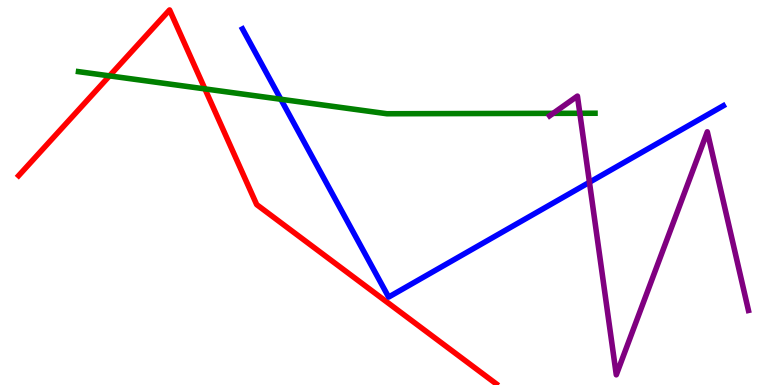[{'lines': ['blue', 'red'], 'intersections': []}, {'lines': ['green', 'red'], 'intersections': [{'x': 1.41, 'y': 8.03}, {'x': 2.64, 'y': 7.69}]}, {'lines': ['purple', 'red'], 'intersections': []}, {'lines': ['blue', 'green'], 'intersections': [{'x': 3.62, 'y': 7.42}]}, {'lines': ['blue', 'purple'], 'intersections': [{'x': 7.61, 'y': 5.27}]}, {'lines': ['green', 'purple'], 'intersections': [{'x': 7.14, 'y': 7.06}, {'x': 7.48, 'y': 7.06}]}]